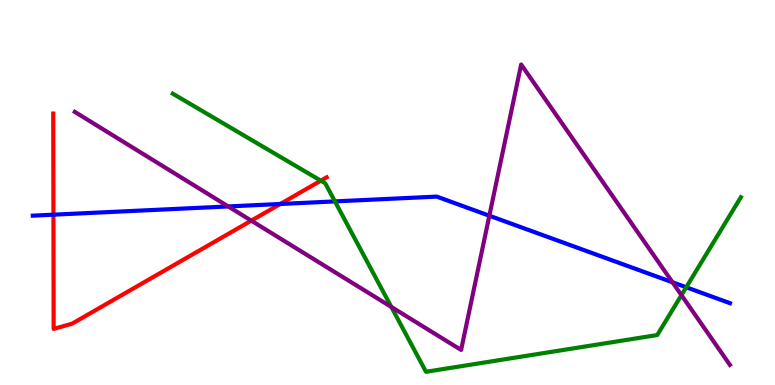[{'lines': ['blue', 'red'], 'intersections': [{'x': 0.689, 'y': 4.42}, {'x': 3.62, 'y': 4.7}]}, {'lines': ['green', 'red'], 'intersections': [{'x': 4.14, 'y': 5.31}]}, {'lines': ['purple', 'red'], 'intersections': [{'x': 3.24, 'y': 4.27}]}, {'lines': ['blue', 'green'], 'intersections': [{'x': 4.32, 'y': 4.77}, {'x': 8.85, 'y': 2.54}]}, {'lines': ['blue', 'purple'], 'intersections': [{'x': 2.94, 'y': 4.64}, {'x': 6.31, 'y': 4.4}, {'x': 8.68, 'y': 2.67}]}, {'lines': ['green', 'purple'], 'intersections': [{'x': 5.05, 'y': 2.03}, {'x': 8.79, 'y': 2.33}]}]